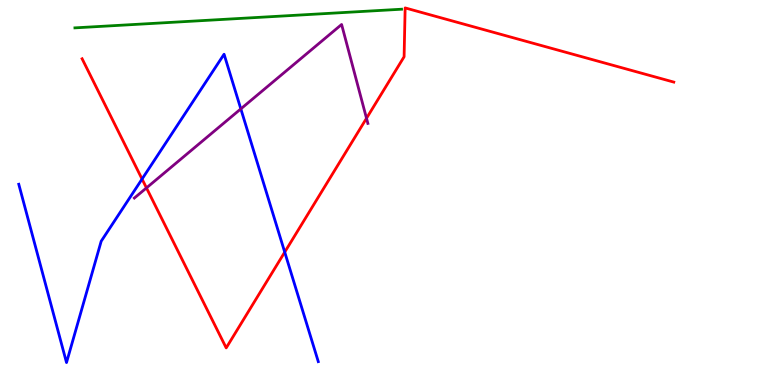[{'lines': ['blue', 'red'], 'intersections': [{'x': 1.83, 'y': 5.35}, {'x': 3.67, 'y': 3.45}]}, {'lines': ['green', 'red'], 'intersections': []}, {'lines': ['purple', 'red'], 'intersections': [{'x': 1.89, 'y': 5.12}, {'x': 4.73, 'y': 6.93}]}, {'lines': ['blue', 'green'], 'intersections': []}, {'lines': ['blue', 'purple'], 'intersections': [{'x': 3.11, 'y': 7.17}]}, {'lines': ['green', 'purple'], 'intersections': []}]